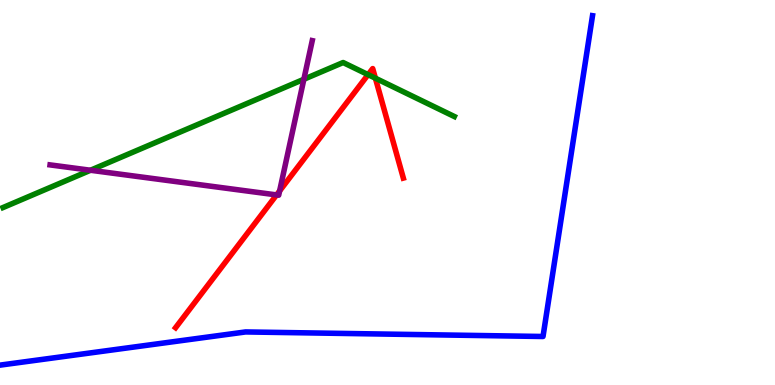[{'lines': ['blue', 'red'], 'intersections': []}, {'lines': ['green', 'red'], 'intersections': [{'x': 4.75, 'y': 8.06}, {'x': 4.84, 'y': 7.97}]}, {'lines': ['purple', 'red'], 'intersections': [{'x': 3.57, 'y': 4.94}, {'x': 3.61, 'y': 5.04}]}, {'lines': ['blue', 'green'], 'intersections': []}, {'lines': ['blue', 'purple'], 'intersections': []}, {'lines': ['green', 'purple'], 'intersections': [{'x': 1.17, 'y': 5.58}, {'x': 3.92, 'y': 7.94}]}]